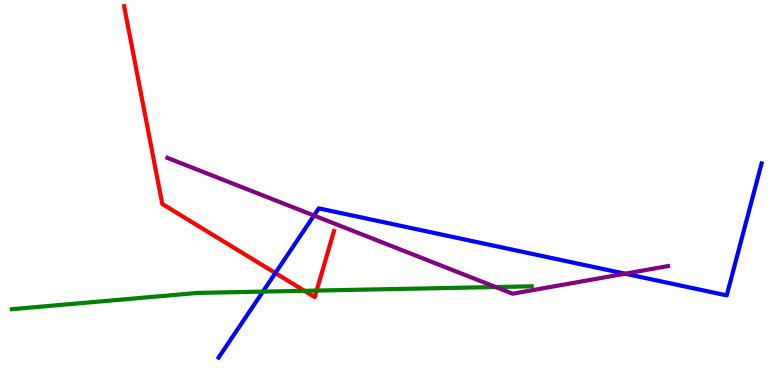[{'lines': ['blue', 'red'], 'intersections': [{'x': 3.55, 'y': 2.91}]}, {'lines': ['green', 'red'], 'intersections': [{'x': 3.93, 'y': 2.45}, {'x': 4.09, 'y': 2.45}]}, {'lines': ['purple', 'red'], 'intersections': []}, {'lines': ['blue', 'green'], 'intersections': [{'x': 3.39, 'y': 2.43}]}, {'lines': ['blue', 'purple'], 'intersections': [{'x': 4.05, 'y': 4.4}, {'x': 8.07, 'y': 2.89}]}, {'lines': ['green', 'purple'], 'intersections': [{'x': 6.4, 'y': 2.54}]}]